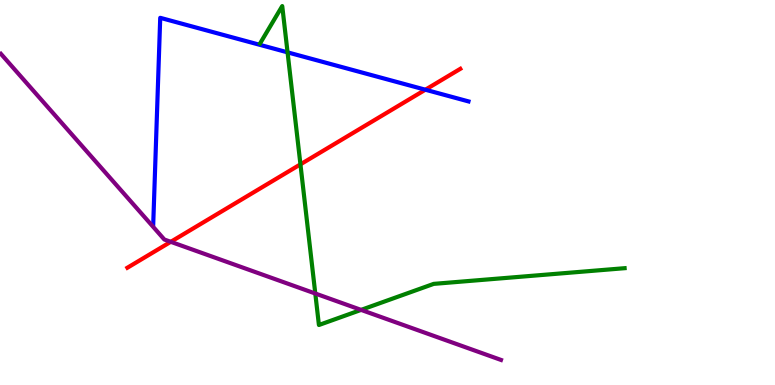[{'lines': ['blue', 'red'], 'intersections': [{'x': 5.49, 'y': 7.67}]}, {'lines': ['green', 'red'], 'intersections': [{'x': 3.88, 'y': 5.73}]}, {'lines': ['purple', 'red'], 'intersections': [{'x': 2.2, 'y': 3.72}]}, {'lines': ['blue', 'green'], 'intersections': [{'x': 3.71, 'y': 8.64}]}, {'lines': ['blue', 'purple'], 'intersections': []}, {'lines': ['green', 'purple'], 'intersections': [{'x': 4.07, 'y': 2.38}, {'x': 4.66, 'y': 1.95}]}]